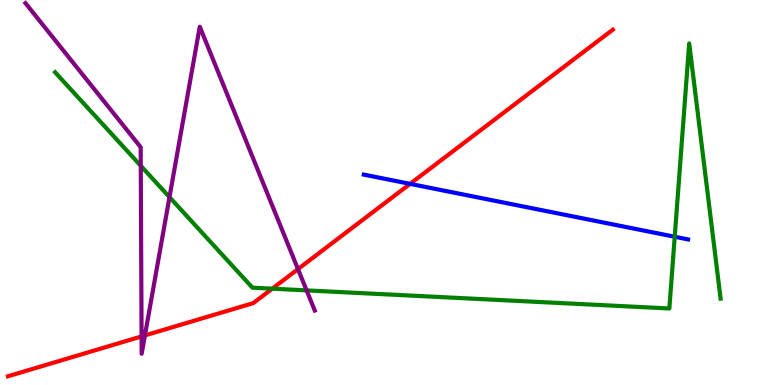[{'lines': ['blue', 'red'], 'intersections': [{'x': 5.29, 'y': 5.22}]}, {'lines': ['green', 'red'], 'intersections': [{'x': 3.51, 'y': 2.5}]}, {'lines': ['purple', 'red'], 'intersections': [{'x': 1.83, 'y': 1.26}, {'x': 1.87, 'y': 1.29}, {'x': 3.84, 'y': 3.01}]}, {'lines': ['blue', 'green'], 'intersections': [{'x': 8.71, 'y': 3.85}]}, {'lines': ['blue', 'purple'], 'intersections': []}, {'lines': ['green', 'purple'], 'intersections': [{'x': 1.82, 'y': 5.69}, {'x': 2.19, 'y': 4.88}, {'x': 3.96, 'y': 2.46}]}]